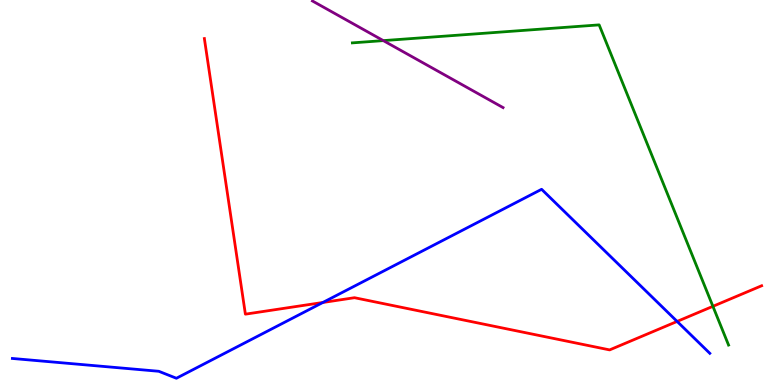[{'lines': ['blue', 'red'], 'intersections': [{'x': 4.17, 'y': 2.14}, {'x': 8.74, 'y': 1.65}]}, {'lines': ['green', 'red'], 'intersections': [{'x': 9.2, 'y': 2.04}]}, {'lines': ['purple', 'red'], 'intersections': []}, {'lines': ['blue', 'green'], 'intersections': []}, {'lines': ['blue', 'purple'], 'intersections': []}, {'lines': ['green', 'purple'], 'intersections': [{'x': 4.95, 'y': 8.95}]}]